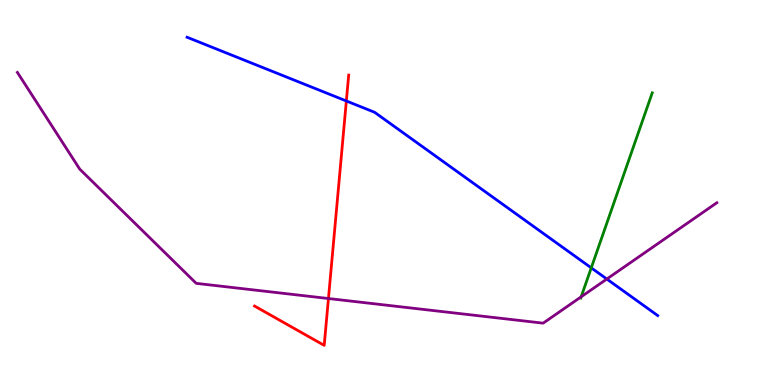[{'lines': ['blue', 'red'], 'intersections': [{'x': 4.47, 'y': 7.38}]}, {'lines': ['green', 'red'], 'intersections': []}, {'lines': ['purple', 'red'], 'intersections': [{'x': 4.24, 'y': 2.25}]}, {'lines': ['blue', 'green'], 'intersections': [{'x': 7.63, 'y': 3.04}]}, {'lines': ['blue', 'purple'], 'intersections': [{'x': 7.83, 'y': 2.75}]}, {'lines': ['green', 'purple'], 'intersections': [{'x': 7.5, 'y': 2.29}]}]